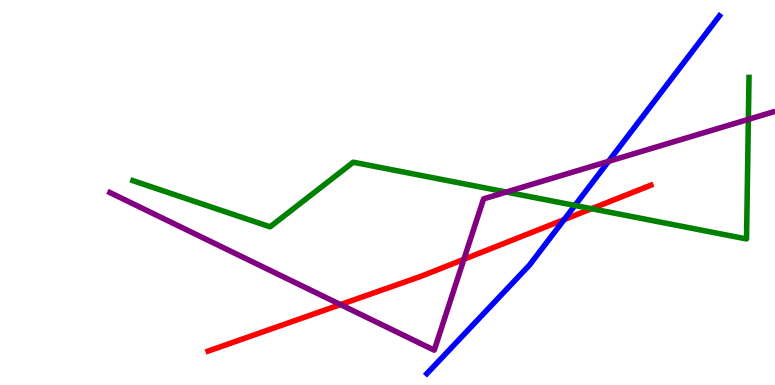[{'lines': ['blue', 'red'], 'intersections': [{'x': 7.28, 'y': 4.3}]}, {'lines': ['green', 'red'], 'intersections': [{'x': 7.63, 'y': 4.58}]}, {'lines': ['purple', 'red'], 'intersections': [{'x': 4.39, 'y': 2.09}, {'x': 5.99, 'y': 3.26}]}, {'lines': ['blue', 'green'], 'intersections': [{'x': 7.42, 'y': 4.66}]}, {'lines': ['blue', 'purple'], 'intersections': [{'x': 7.85, 'y': 5.81}]}, {'lines': ['green', 'purple'], 'intersections': [{'x': 6.53, 'y': 5.01}, {'x': 9.66, 'y': 6.9}]}]